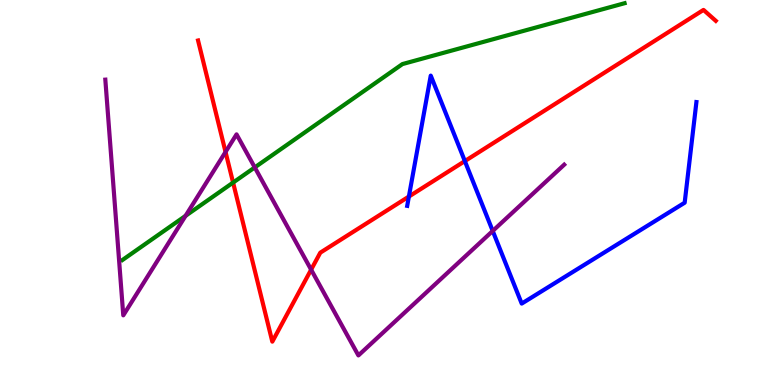[{'lines': ['blue', 'red'], 'intersections': [{'x': 5.28, 'y': 4.9}, {'x': 6.0, 'y': 5.82}]}, {'lines': ['green', 'red'], 'intersections': [{'x': 3.01, 'y': 5.26}]}, {'lines': ['purple', 'red'], 'intersections': [{'x': 2.91, 'y': 6.05}, {'x': 4.01, 'y': 3.0}]}, {'lines': ['blue', 'green'], 'intersections': []}, {'lines': ['blue', 'purple'], 'intersections': [{'x': 6.36, 'y': 4.0}]}, {'lines': ['green', 'purple'], 'intersections': [{'x': 2.39, 'y': 4.39}, {'x': 3.29, 'y': 5.65}]}]